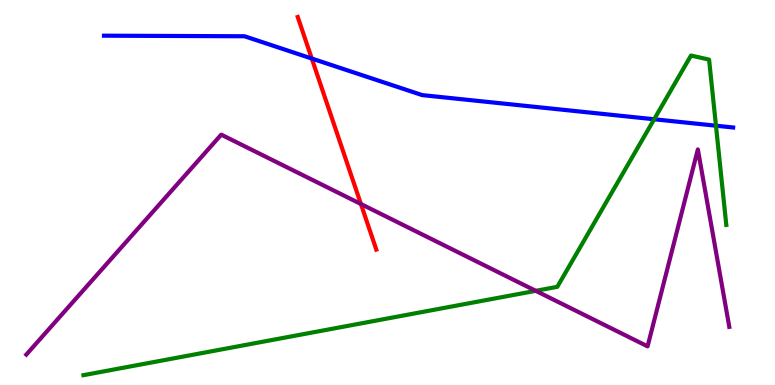[{'lines': ['blue', 'red'], 'intersections': [{'x': 4.02, 'y': 8.48}]}, {'lines': ['green', 'red'], 'intersections': []}, {'lines': ['purple', 'red'], 'intersections': [{'x': 4.66, 'y': 4.7}]}, {'lines': ['blue', 'green'], 'intersections': [{'x': 8.44, 'y': 6.9}, {'x': 9.24, 'y': 6.73}]}, {'lines': ['blue', 'purple'], 'intersections': []}, {'lines': ['green', 'purple'], 'intersections': [{'x': 6.91, 'y': 2.45}]}]